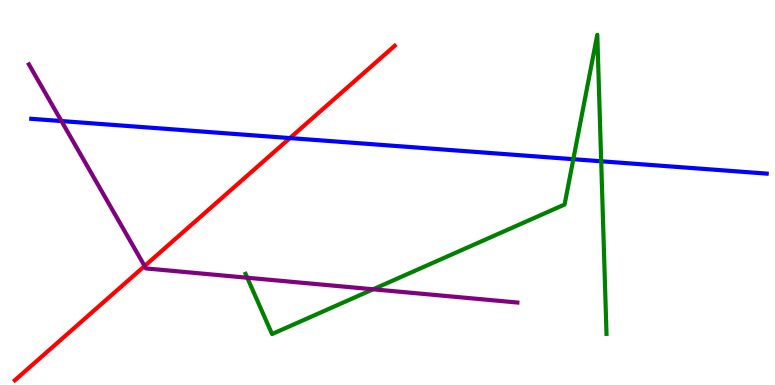[{'lines': ['blue', 'red'], 'intersections': [{'x': 3.74, 'y': 6.41}]}, {'lines': ['green', 'red'], 'intersections': []}, {'lines': ['purple', 'red'], 'intersections': [{'x': 1.87, 'y': 3.09}]}, {'lines': ['blue', 'green'], 'intersections': [{'x': 7.4, 'y': 5.87}, {'x': 7.76, 'y': 5.81}]}, {'lines': ['blue', 'purple'], 'intersections': [{'x': 0.793, 'y': 6.86}]}, {'lines': ['green', 'purple'], 'intersections': [{'x': 3.19, 'y': 2.79}, {'x': 4.81, 'y': 2.49}]}]